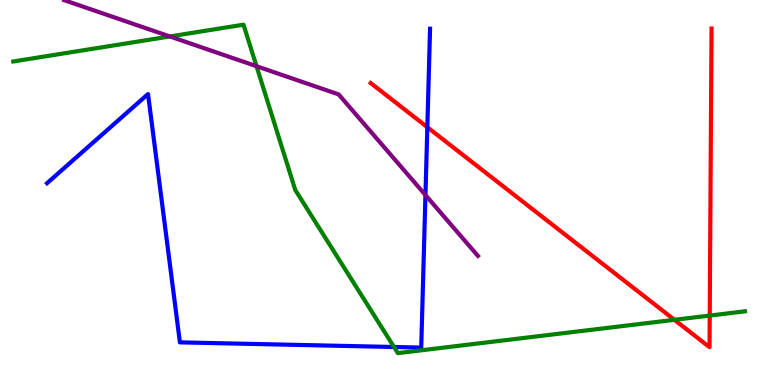[{'lines': ['blue', 'red'], 'intersections': [{'x': 5.51, 'y': 6.7}]}, {'lines': ['green', 'red'], 'intersections': [{'x': 8.7, 'y': 1.69}, {'x': 9.16, 'y': 1.8}]}, {'lines': ['purple', 'red'], 'intersections': []}, {'lines': ['blue', 'green'], 'intersections': [{'x': 5.08, 'y': 0.987}]}, {'lines': ['blue', 'purple'], 'intersections': [{'x': 5.49, 'y': 4.93}]}, {'lines': ['green', 'purple'], 'intersections': [{'x': 2.19, 'y': 9.05}, {'x': 3.31, 'y': 8.28}]}]